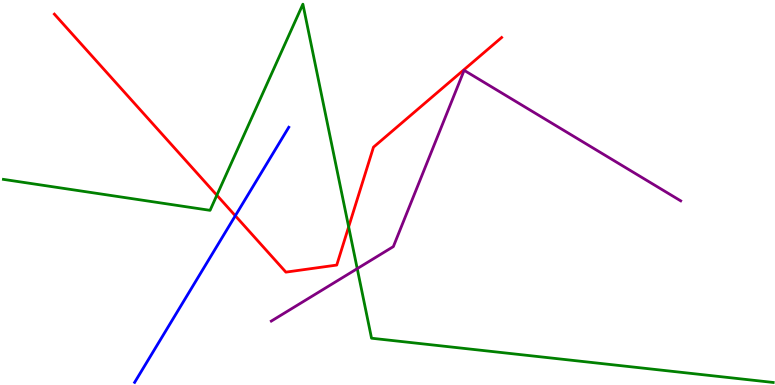[{'lines': ['blue', 'red'], 'intersections': [{'x': 3.04, 'y': 4.4}]}, {'lines': ['green', 'red'], 'intersections': [{'x': 2.8, 'y': 4.93}, {'x': 4.5, 'y': 4.11}]}, {'lines': ['purple', 'red'], 'intersections': []}, {'lines': ['blue', 'green'], 'intersections': []}, {'lines': ['blue', 'purple'], 'intersections': []}, {'lines': ['green', 'purple'], 'intersections': [{'x': 4.61, 'y': 3.02}]}]